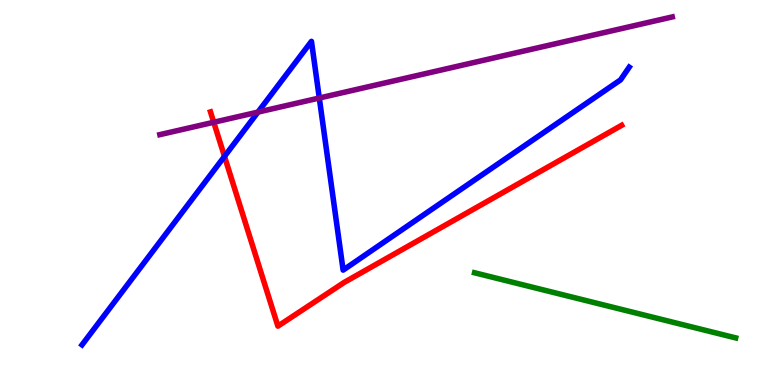[{'lines': ['blue', 'red'], 'intersections': [{'x': 2.9, 'y': 5.94}]}, {'lines': ['green', 'red'], 'intersections': []}, {'lines': ['purple', 'red'], 'intersections': [{'x': 2.76, 'y': 6.82}]}, {'lines': ['blue', 'green'], 'intersections': []}, {'lines': ['blue', 'purple'], 'intersections': [{'x': 3.33, 'y': 7.09}, {'x': 4.12, 'y': 7.45}]}, {'lines': ['green', 'purple'], 'intersections': []}]